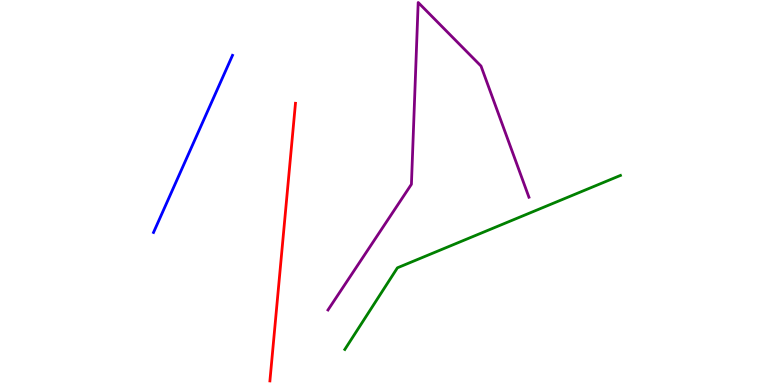[{'lines': ['blue', 'red'], 'intersections': []}, {'lines': ['green', 'red'], 'intersections': []}, {'lines': ['purple', 'red'], 'intersections': []}, {'lines': ['blue', 'green'], 'intersections': []}, {'lines': ['blue', 'purple'], 'intersections': []}, {'lines': ['green', 'purple'], 'intersections': []}]